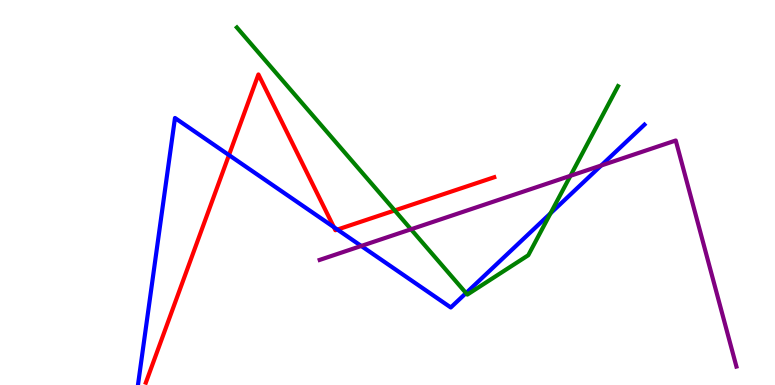[{'lines': ['blue', 'red'], 'intersections': [{'x': 2.95, 'y': 5.97}, {'x': 4.31, 'y': 4.1}, {'x': 4.35, 'y': 4.04}]}, {'lines': ['green', 'red'], 'intersections': [{'x': 5.09, 'y': 4.53}]}, {'lines': ['purple', 'red'], 'intersections': []}, {'lines': ['blue', 'green'], 'intersections': [{'x': 6.01, 'y': 2.39}, {'x': 7.1, 'y': 4.46}]}, {'lines': ['blue', 'purple'], 'intersections': [{'x': 4.66, 'y': 3.61}, {'x': 7.76, 'y': 5.7}]}, {'lines': ['green', 'purple'], 'intersections': [{'x': 5.3, 'y': 4.04}, {'x': 7.36, 'y': 5.43}]}]